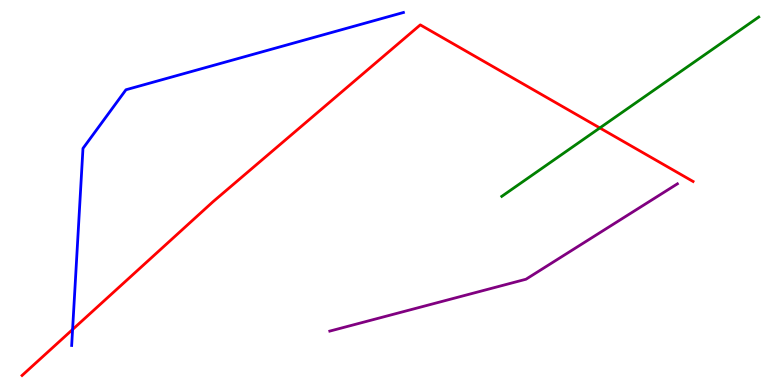[{'lines': ['blue', 'red'], 'intersections': [{'x': 0.937, 'y': 1.44}]}, {'lines': ['green', 'red'], 'intersections': [{'x': 7.74, 'y': 6.68}]}, {'lines': ['purple', 'red'], 'intersections': []}, {'lines': ['blue', 'green'], 'intersections': []}, {'lines': ['blue', 'purple'], 'intersections': []}, {'lines': ['green', 'purple'], 'intersections': []}]